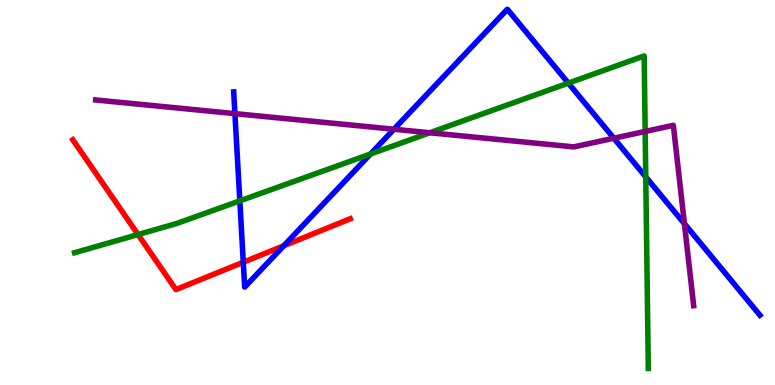[{'lines': ['blue', 'red'], 'intersections': [{'x': 3.14, 'y': 3.19}, {'x': 3.66, 'y': 3.62}]}, {'lines': ['green', 'red'], 'intersections': [{'x': 1.78, 'y': 3.91}]}, {'lines': ['purple', 'red'], 'intersections': []}, {'lines': ['blue', 'green'], 'intersections': [{'x': 3.09, 'y': 4.78}, {'x': 4.78, 'y': 6.0}, {'x': 7.33, 'y': 7.84}, {'x': 8.33, 'y': 5.4}]}, {'lines': ['blue', 'purple'], 'intersections': [{'x': 3.03, 'y': 7.05}, {'x': 5.08, 'y': 6.64}, {'x': 7.92, 'y': 6.41}, {'x': 8.83, 'y': 4.19}]}, {'lines': ['green', 'purple'], 'intersections': [{'x': 5.55, 'y': 6.55}, {'x': 8.32, 'y': 6.59}]}]